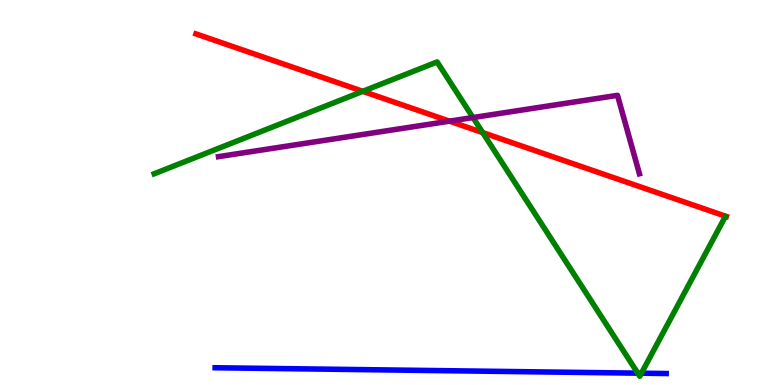[{'lines': ['blue', 'red'], 'intersections': []}, {'lines': ['green', 'red'], 'intersections': [{'x': 4.68, 'y': 7.63}, {'x': 6.23, 'y': 6.56}]}, {'lines': ['purple', 'red'], 'intersections': [{'x': 5.8, 'y': 6.85}]}, {'lines': ['blue', 'green'], 'intersections': [{'x': 8.23, 'y': 0.308}, {'x': 8.28, 'y': 0.306}]}, {'lines': ['blue', 'purple'], 'intersections': []}, {'lines': ['green', 'purple'], 'intersections': [{'x': 6.1, 'y': 6.95}]}]